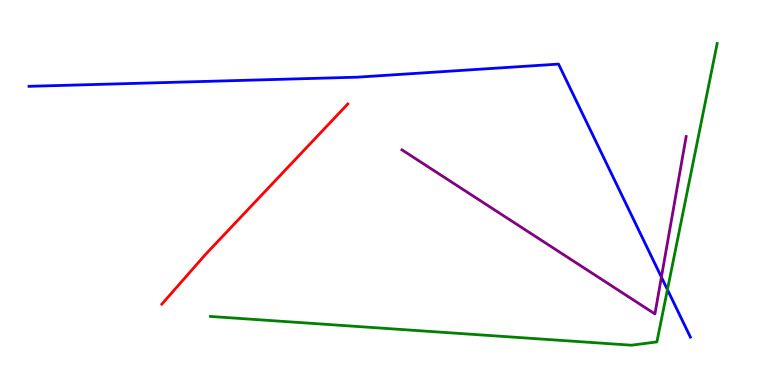[{'lines': ['blue', 'red'], 'intersections': []}, {'lines': ['green', 'red'], 'intersections': []}, {'lines': ['purple', 'red'], 'intersections': []}, {'lines': ['blue', 'green'], 'intersections': [{'x': 8.61, 'y': 2.48}]}, {'lines': ['blue', 'purple'], 'intersections': [{'x': 8.53, 'y': 2.8}]}, {'lines': ['green', 'purple'], 'intersections': []}]